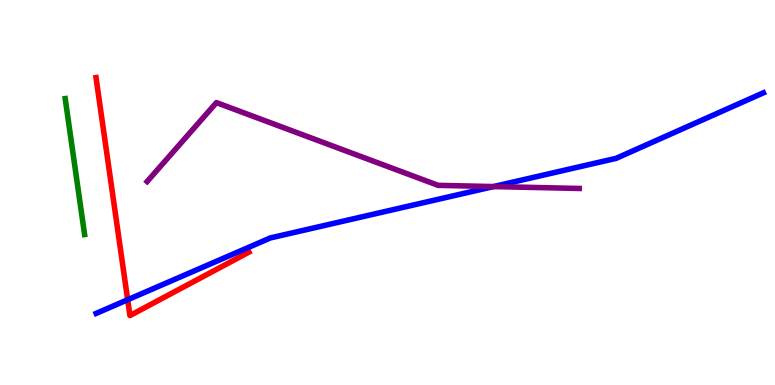[{'lines': ['blue', 'red'], 'intersections': [{'x': 1.65, 'y': 2.21}]}, {'lines': ['green', 'red'], 'intersections': []}, {'lines': ['purple', 'red'], 'intersections': []}, {'lines': ['blue', 'green'], 'intersections': []}, {'lines': ['blue', 'purple'], 'intersections': [{'x': 6.37, 'y': 5.15}]}, {'lines': ['green', 'purple'], 'intersections': []}]